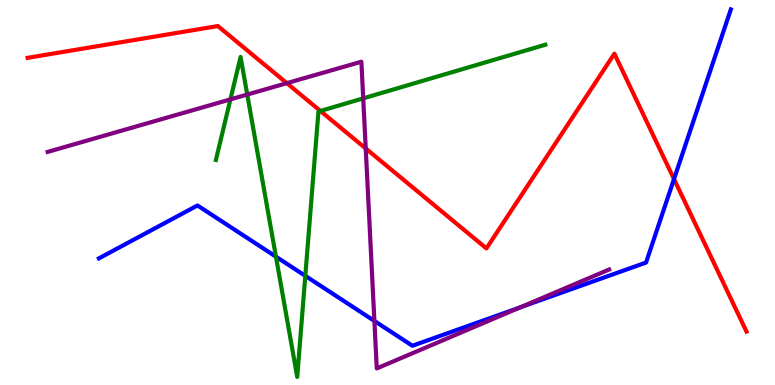[{'lines': ['blue', 'red'], 'intersections': [{'x': 8.7, 'y': 5.35}]}, {'lines': ['green', 'red'], 'intersections': [{'x': 4.13, 'y': 7.12}]}, {'lines': ['purple', 'red'], 'intersections': [{'x': 3.7, 'y': 7.84}, {'x': 4.72, 'y': 6.14}]}, {'lines': ['blue', 'green'], 'intersections': [{'x': 3.56, 'y': 3.33}, {'x': 3.94, 'y': 2.84}]}, {'lines': ['blue', 'purple'], 'intersections': [{'x': 4.83, 'y': 1.66}, {'x': 6.71, 'y': 2.02}]}, {'lines': ['green', 'purple'], 'intersections': [{'x': 2.97, 'y': 7.42}, {'x': 3.19, 'y': 7.54}, {'x': 4.69, 'y': 7.45}]}]